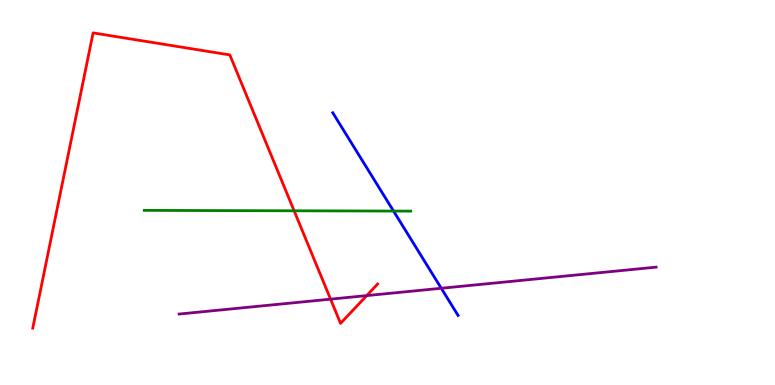[{'lines': ['blue', 'red'], 'intersections': []}, {'lines': ['green', 'red'], 'intersections': [{'x': 3.79, 'y': 4.52}]}, {'lines': ['purple', 'red'], 'intersections': [{'x': 4.27, 'y': 2.23}, {'x': 4.73, 'y': 2.32}]}, {'lines': ['blue', 'green'], 'intersections': [{'x': 5.08, 'y': 4.52}]}, {'lines': ['blue', 'purple'], 'intersections': [{'x': 5.69, 'y': 2.51}]}, {'lines': ['green', 'purple'], 'intersections': []}]